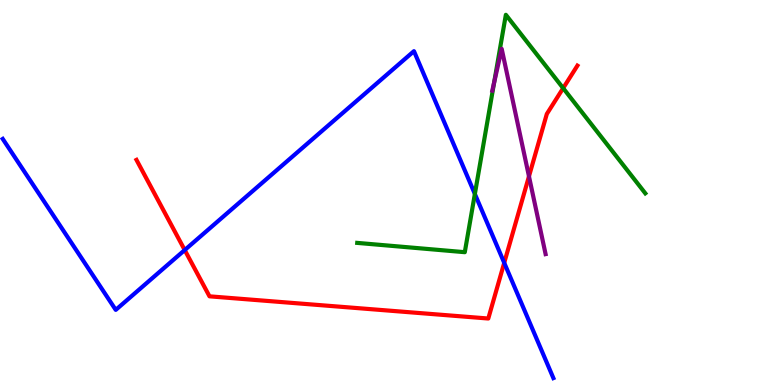[{'lines': ['blue', 'red'], 'intersections': [{'x': 2.38, 'y': 3.51}, {'x': 6.51, 'y': 3.17}]}, {'lines': ['green', 'red'], 'intersections': [{'x': 7.27, 'y': 7.71}]}, {'lines': ['purple', 'red'], 'intersections': [{'x': 6.83, 'y': 5.42}]}, {'lines': ['blue', 'green'], 'intersections': [{'x': 6.13, 'y': 4.96}]}, {'lines': ['blue', 'purple'], 'intersections': []}, {'lines': ['green', 'purple'], 'intersections': [{'x': 6.38, 'y': 7.86}]}]